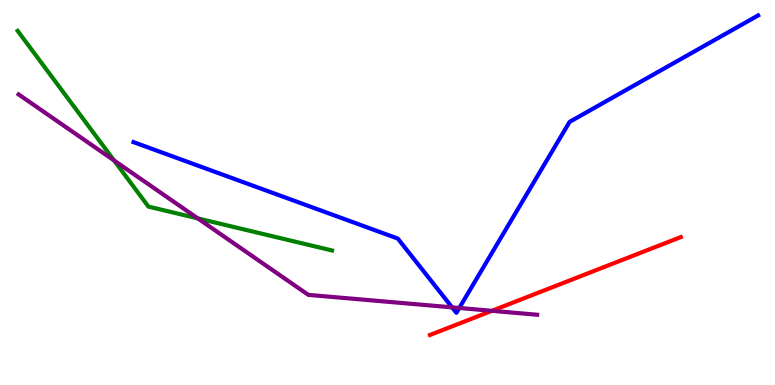[{'lines': ['blue', 'red'], 'intersections': []}, {'lines': ['green', 'red'], 'intersections': []}, {'lines': ['purple', 'red'], 'intersections': [{'x': 6.35, 'y': 1.93}]}, {'lines': ['blue', 'green'], 'intersections': []}, {'lines': ['blue', 'purple'], 'intersections': [{'x': 5.83, 'y': 2.02}, {'x': 5.93, 'y': 2.0}]}, {'lines': ['green', 'purple'], 'intersections': [{'x': 1.47, 'y': 5.83}, {'x': 2.55, 'y': 4.33}]}]